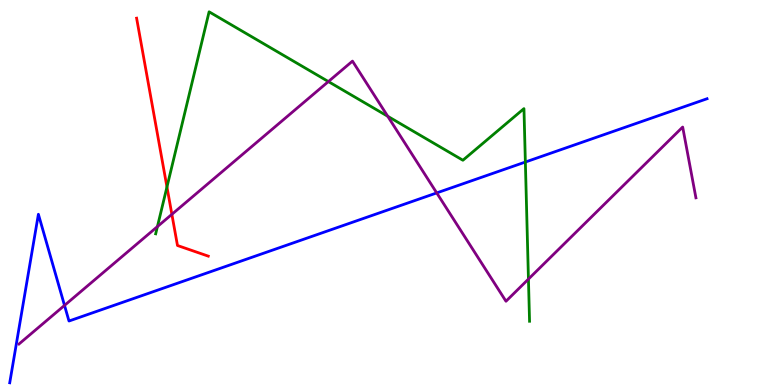[{'lines': ['blue', 'red'], 'intersections': []}, {'lines': ['green', 'red'], 'intersections': [{'x': 2.15, 'y': 5.14}]}, {'lines': ['purple', 'red'], 'intersections': [{'x': 2.22, 'y': 4.43}]}, {'lines': ['blue', 'green'], 'intersections': [{'x': 6.78, 'y': 5.79}]}, {'lines': ['blue', 'purple'], 'intersections': [{'x': 0.832, 'y': 2.07}, {'x': 5.64, 'y': 4.99}]}, {'lines': ['green', 'purple'], 'intersections': [{'x': 2.03, 'y': 4.11}, {'x': 4.24, 'y': 7.88}, {'x': 5.0, 'y': 6.98}, {'x': 6.82, 'y': 2.75}]}]